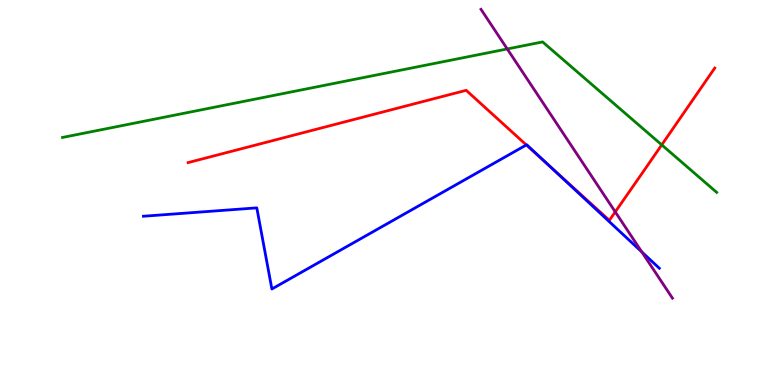[{'lines': ['blue', 'red'], 'intersections': [{'x': 6.79, 'y': 6.24}, {'x': 7.09, 'y': 5.69}]}, {'lines': ['green', 'red'], 'intersections': [{'x': 8.54, 'y': 6.24}]}, {'lines': ['purple', 'red'], 'intersections': [{'x': 7.94, 'y': 4.5}]}, {'lines': ['blue', 'green'], 'intersections': []}, {'lines': ['blue', 'purple'], 'intersections': [{'x': 8.28, 'y': 3.46}]}, {'lines': ['green', 'purple'], 'intersections': [{'x': 6.55, 'y': 8.73}]}]